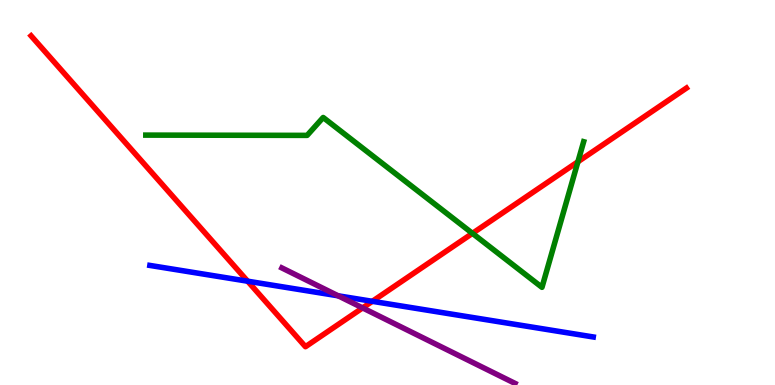[{'lines': ['blue', 'red'], 'intersections': [{'x': 3.2, 'y': 2.7}, {'x': 4.8, 'y': 2.17}]}, {'lines': ['green', 'red'], 'intersections': [{'x': 6.1, 'y': 3.94}, {'x': 7.46, 'y': 5.8}]}, {'lines': ['purple', 'red'], 'intersections': [{'x': 4.68, 'y': 2.0}]}, {'lines': ['blue', 'green'], 'intersections': []}, {'lines': ['blue', 'purple'], 'intersections': [{'x': 4.36, 'y': 2.32}]}, {'lines': ['green', 'purple'], 'intersections': []}]